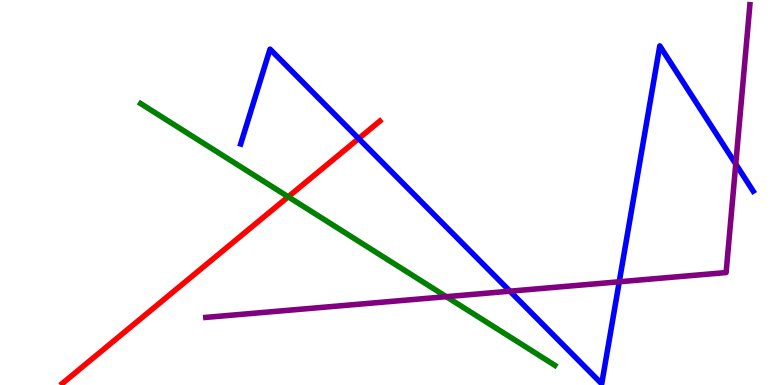[{'lines': ['blue', 'red'], 'intersections': [{'x': 4.63, 'y': 6.4}]}, {'lines': ['green', 'red'], 'intersections': [{'x': 3.72, 'y': 4.89}]}, {'lines': ['purple', 'red'], 'intersections': []}, {'lines': ['blue', 'green'], 'intersections': []}, {'lines': ['blue', 'purple'], 'intersections': [{'x': 6.58, 'y': 2.44}, {'x': 7.99, 'y': 2.68}, {'x': 9.49, 'y': 5.74}]}, {'lines': ['green', 'purple'], 'intersections': [{'x': 5.76, 'y': 2.29}]}]